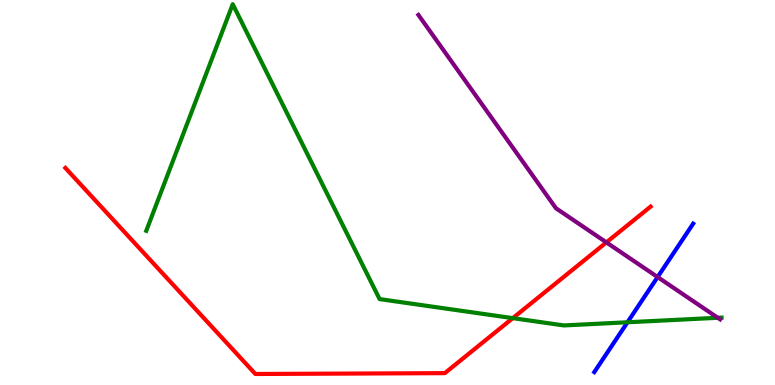[{'lines': ['blue', 'red'], 'intersections': []}, {'lines': ['green', 'red'], 'intersections': [{'x': 6.62, 'y': 1.74}]}, {'lines': ['purple', 'red'], 'intersections': [{'x': 7.82, 'y': 3.7}]}, {'lines': ['blue', 'green'], 'intersections': [{'x': 8.1, 'y': 1.63}]}, {'lines': ['blue', 'purple'], 'intersections': [{'x': 8.49, 'y': 2.8}]}, {'lines': ['green', 'purple'], 'intersections': [{'x': 9.26, 'y': 1.75}]}]